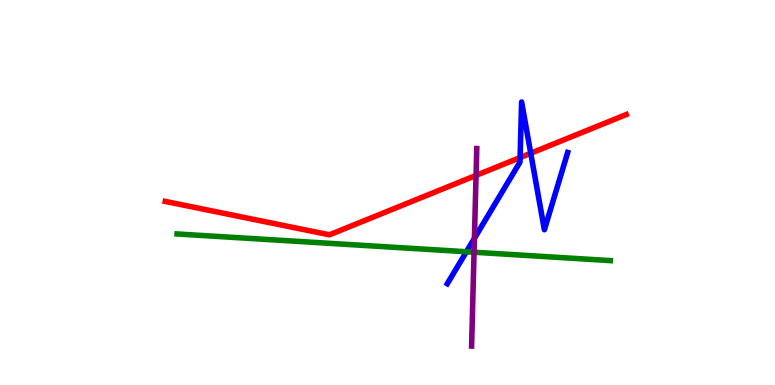[{'lines': ['blue', 'red'], 'intersections': [{'x': 6.71, 'y': 5.91}, {'x': 6.85, 'y': 6.02}]}, {'lines': ['green', 'red'], 'intersections': []}, {'lines': ['purple', 'red'], 'intersections': [{'x': 6.14, 'y': 5.44}]}, {'lines': ['blue', 'green'], 'intersections': [{'x': 6.02, 'y': 3.46}]}, {'lines': ['blue', 'purple'], 'intersections': [{'x': 6.12, 'y': 3.81}]}, {'lines': ['green', 'purple'], 'intersections': [{'x': 6.12, 'y': 3.45}]}]